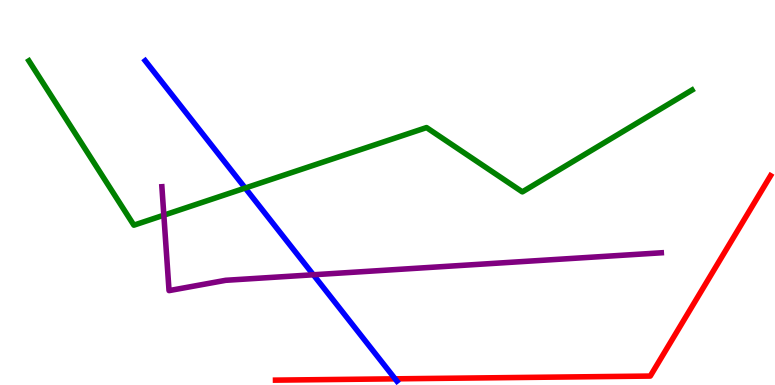[{'lines': ['blue', 'red'], 'intersections': [{'x': 5.1, 'y': 0.16}]}, {'lines': ['green', 'red'], 'intersections': []}, {'lines': ['purple', 'red'], 'intersections': []}, {'lines': ['blue', 'green'], 'intersections': [{'x': 3.16, 'y': 5.12}]}, {'lines': ['blue', 'purple'], 'intersections': [{'x': 4.04, 'y': 2.86}]}, {'lines': ['green', 'purple'], 'intersections': [{'x': 2.11, 'y': 4.41}]}]